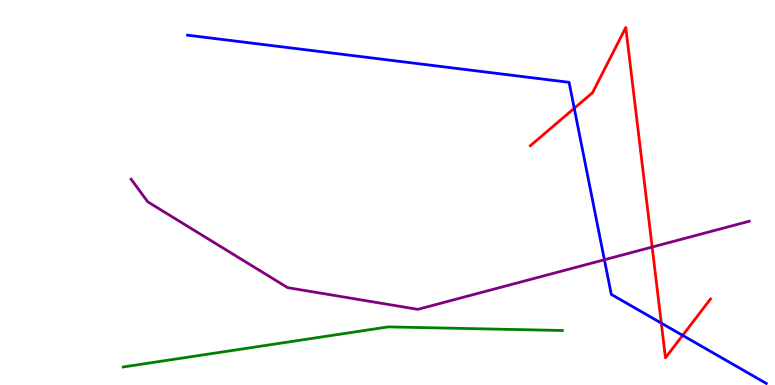[{'lines': ['blue', 'red'], 'intersections': [{'x': 7.41, 'y': 7.19}, {'x': 8.53, 'y': 1.61}, {'x': 8.81, 'y': 1.29}]}, {'lines': ['green', 'red'], 'intersections': []}, {'lines': ['purple', 'red'], 'intersections': [{'x': 8.41, 'y': 3.58}]}, {'lines': ['blue', 'green'], 'intersections': []}, {'lines': ['blue', 'purple'], 'intersections': [{'x': 7.8, 'y': 3.25}]}, {'lines': ['green', 'purple'], 'intersections': []}]